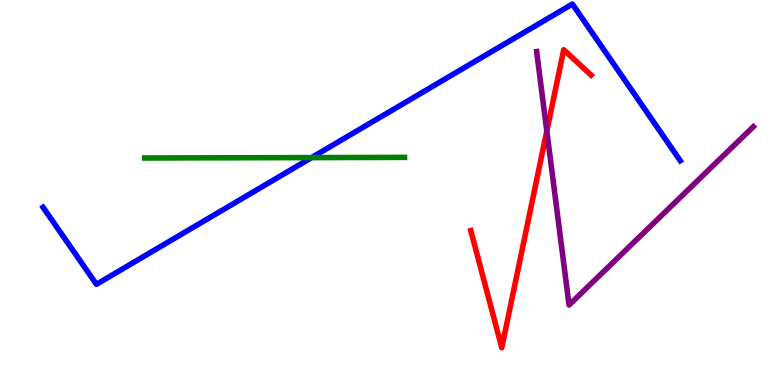[{'lines': ['blue', 'red'], 'intersections': []}, {'lines': ['green', 'red'], 'intersections': []}, {'lines': ['purple', 'red'], 'intersections': [{'x': 7.06, 'y': 6.6}]}, {'lines': ['blue', 'green'], 'intersections': [{'x': 4.02, 'y': 5.91}]}, {'lines': ['blue', 'purple'], 'intersections': []}, {'lines': ['green', 'purple'], 'intersections': []}]